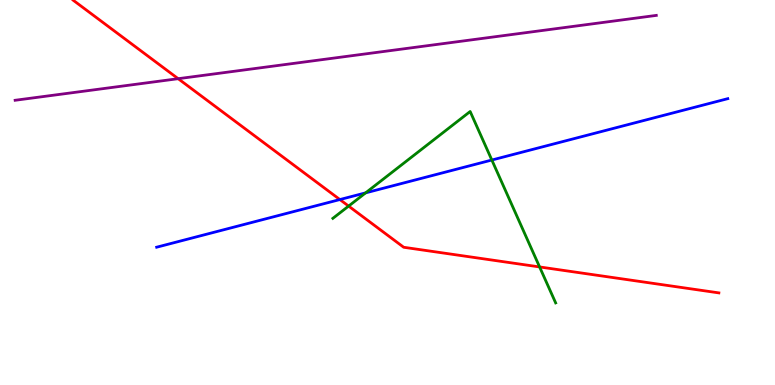[{'lines': ['blue', 'red'], 'intersections': [{'x': 4.39, 'y': 4.82}]}, {'lines': ['green', 'red'], 'intersections': [{'x': 4.5, 'y': 4.65}, {'x': 6.96, 'y': 3.07}]}, {'lines': ['purple', 'red'], 'intersections': [{'x': 2.3, 'y': 7.96}]}, {'lines': ['blue', 'green'], 'intersections': [{'x': 4.72, 'y': 4.99}, {'x': 6.35, 'y': 5.84}]}, {'lines': ['blue', 'purple'], 'intersections': []}, {'lines': ['green', 'purple'], 'intersections': []}]